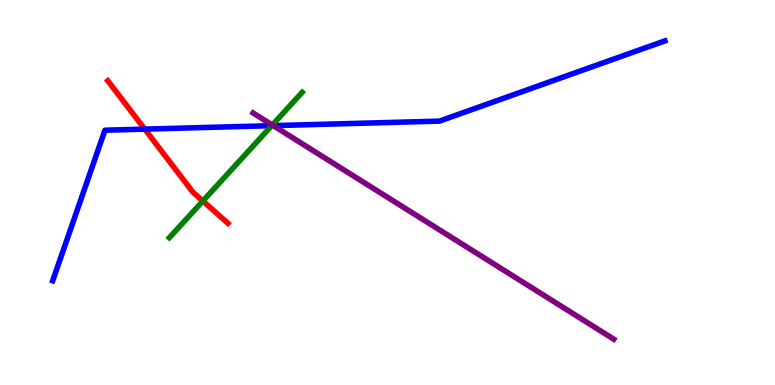[{'lines': ['blue', 'red'], 'intersections': [{'x': 1.87, 'y': 6.65}]}, {'lines': ['green', 'red'], 'intersections': [{'x': 2.62, 'y': 4.78}]}, {'lines': ['purple', 'red'], 'intersections': []}, {'lines': ['blue', 'green'], 'intersections': [{'x': 3.51, 'y': 6.74}]}, {'lines': ['blue', 'purple'], 'intersections': [{'x': 3.53, 'y': 6.74}]}, {'lines': ['green', 'purple'], 'intersections': [{'x': 3.51, 'y': 6.75}]}]